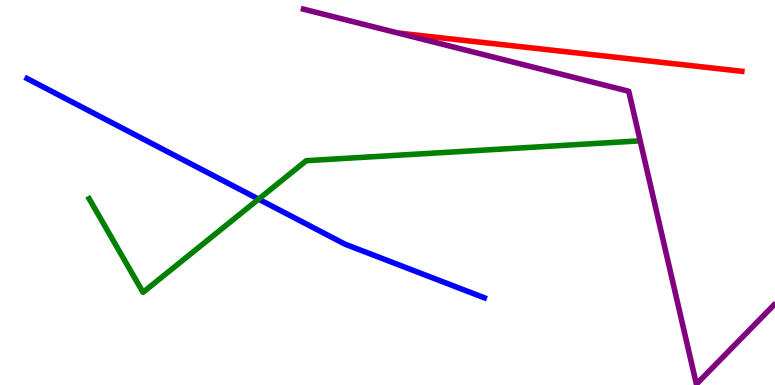[{'lines': ['blue', 'red'], 'intersections': []}, {'lines': ['green', 'red'], 'intersections': []}, {'lines': ['purple', 'red'], 'intersections': []}, {'lines': ['blue', 'green'], 'intersections': [{'x': 3.34, 'y': 4.83}]}, {'lines': ['blue', 'purple'], 'intersections': []}, {'lines': ['green', 'purple'], 'intersections': []}]